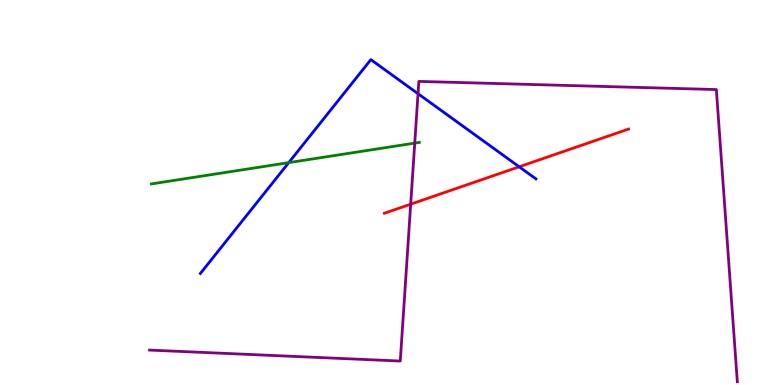[{'lines': ['blue', 'red'], 'intersections': [{'x': 6.7, 'y': 5.67}]}, {'lines': ['green', 'red'], 'intersections': []}, {'lines': ['purple', 'red'], 'intersections': [{'x': 5.3, 'y': 4.7}]}, {'lines': ['blue', 'green'], 'intersections': [{'x': 3.73, 'y': 5.78}]}, {'lines': ['blue', 'purple'], 'intersections': [{'x': 5.39, 'y': 7.57}]}, {'lines': ['green', 'purple'], 'intersections': [{'x': 5.35, 'y': 6.28}]}]